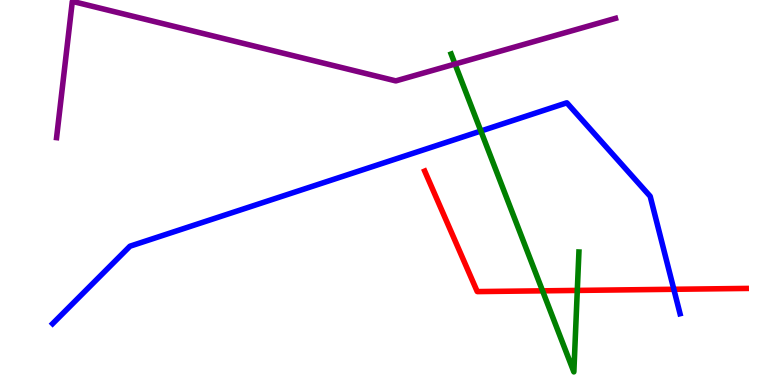[{'lines': ['blue', 'red'], 'intersections': [{'x': 8.69, 'y': 2.49}]}, {'lines': ['green', 'red'], 'intersections': [{'x': 7.0, 'y': 2.45}, {'x': 7.45, 'y': 2.46}]}, {'lines': ['purple', 'red'], 'intersections': []}, {'lines': ['blue', 'green'], 'intersections': [{'x': 6.2, 'y': 6.6}]}, {'lines': ['blue', 'purple'], 'intersections': []}, {'lines': ['green', 'purple'], 'intersections': [{'x': 5.87, 'y': 8.34}]}]